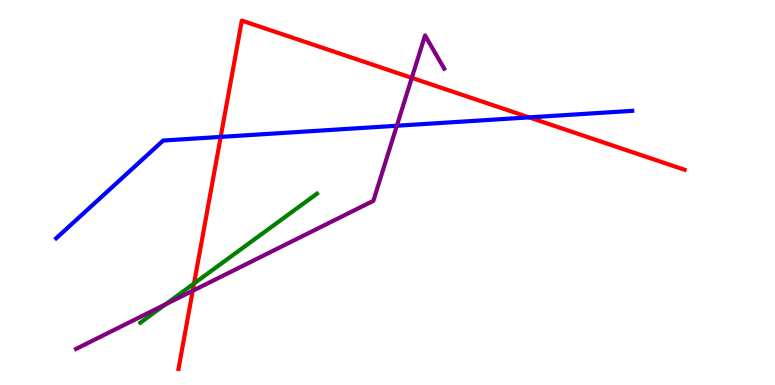[{'lines': ['blue', 'red'], 'intersections': [{'x': 2.85, 'y': 6.44}, {'x': 6.83, 'y': 6.95}]}, {'lines': ['green', 'red'], 'intersections': [{'x': 2.5, 'y': 2.64}]}, {'lines': ['purple', 'red'], 'intersections': [{'x': 2.49, 'y': 2.45}, {'x': 5.31, 'y': 7.98}]}, {'lines': ['blue', 'green'], 'intersections': []}, {'lines': ['blue', 'purple'], 'intersections': [{'x': 5.12, 'y': 6.73}]}, {'lines': ['green', 'purple'], 'intersections': [{'x': 2.14, 'y': 2.09}]}]